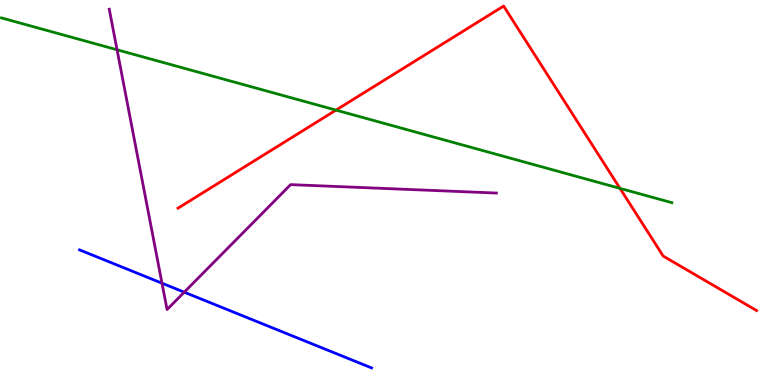[{'lines': ['blue', 'red'], 'intersections': []}, {'lines': ['green', 'red'], 'intersections': [{'x': 4.34, 'y': 7.14}, {'x': 8.0, 'y': 5.11}]}, {'lines': ['purple', 'red'], 'intersections': []}, {'lines': ['blue', 'green'], 'intersections': []}, {'lines': ['blue', 'purple'], 'intersections': [{'x': 2.09, 'y': 2.64}, {'x': 2.38, 'y': 2.41}]}, {'lines': ['green', 'purple'], 'intersections': [{'x': 1.51, 'y': 8.71}]}]